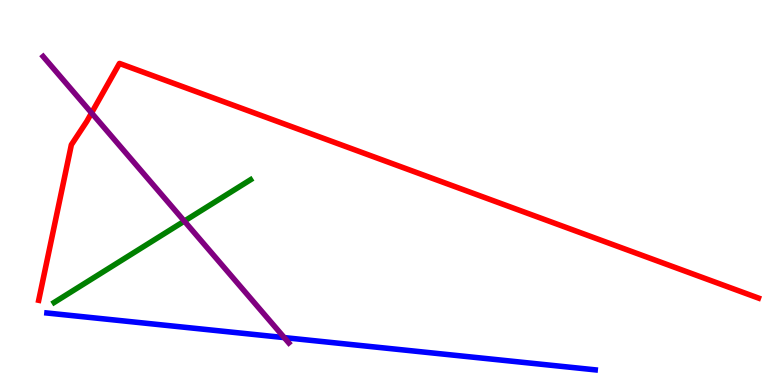[{'lines': ['blue', 'red'], 'intersections': []}, {'lines': ['green', 'red'], 'intersections': []}, {'lines': ['purple', 'red'], 'intersections': [{'x': 1.18, 'y': 7.07}]}, {'lines': ['blue', 'green'], 'intersections': []}, {'lines': ['blue', 'purple'], 'intersections': [{'x': 3.67, 'y': 1.23}]}, {'lines': ['green', 'purple'], 'intersections': [{'x': 2.38, 'y': 4.26}]}]